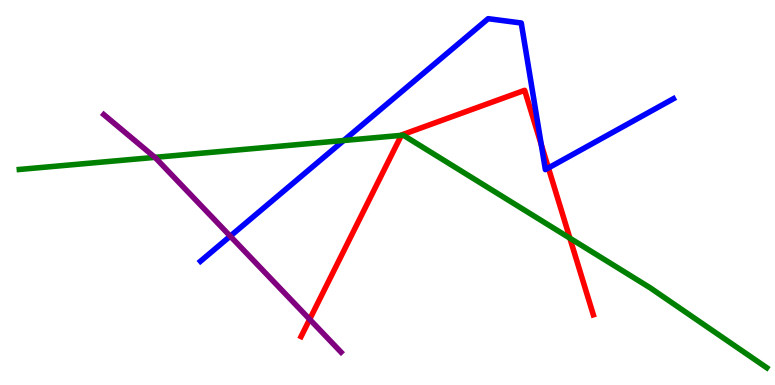[{'lines': ['blue', 'red'], 'intersections': [{'x': 6.98, 'y': 6.24}, {'x': 7.08, 'y': 5.64}]}, {'lines': ['green', 'red'], 'intersections': [{'x': 5.18, 'y': 6.48}, {'x': 7.35, 'y': 3.81}]}, {'lines': ['purple', 'red'], 'intersections': [{'x': 4.0, 'y': 1.71}]}, {'lines': ['blue', 'green'], 'intersections': [{'x': 4.43, 'y': 6.35}]}, {'lines': ['blue', 'purple'], 'intersections': [{'x': 2.97, 'y': 3.87}]}, {'lines': ['green', 'purple'], 'intersections': [{'x': 2.0, 'y': 5.91}]}]